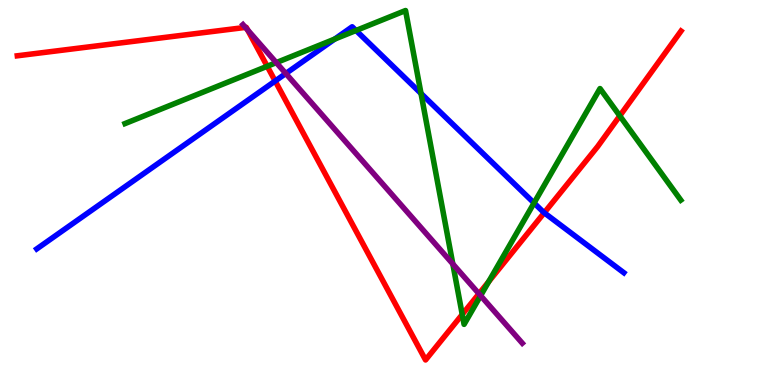[{'lines': ['blue', 'red'], 'intersections': [{'x': 3.55, 'y': 7.9}, {'x': 7.02, 'y': 4.47}]}, {'lines': ['green', 'red'], 'intersections': [{'x': 3.45, 'y': 8.28}, {'x': 5.96, 'y': 1.83}, {'x': 6.31, 'y': 2.68}, {'x': 8.0, 'y': 6.99}]}, {'lines': ['purple', 'red'], 'intersections': [{'x': 3.17, 'y': 9.29}, {'x': 3.2, 'y': 9.22}, {'x': 6.18, 'y': 2.37}]}, {'lines': ['blue', 'green'], 'intersections': [{'x': 4.32, 'y': 8.99}, {'x': 4.59, 'y': 9.21}, {'x': 5.43, 'y': 7.57}, {'x': 6.89, 'y': 4.73}]}, {'lines': ['blue', 'purple'], 'intersections': [{'x': 3.69, 'y': 8.09}]}, {'lines': ['green', 'purple'], 'intersections': [{'x': 3.56, 'y': 8.37}, {'x': 5.84, 'y': 3.14}, {'x': 6.2, 'y': 2.32}]}]